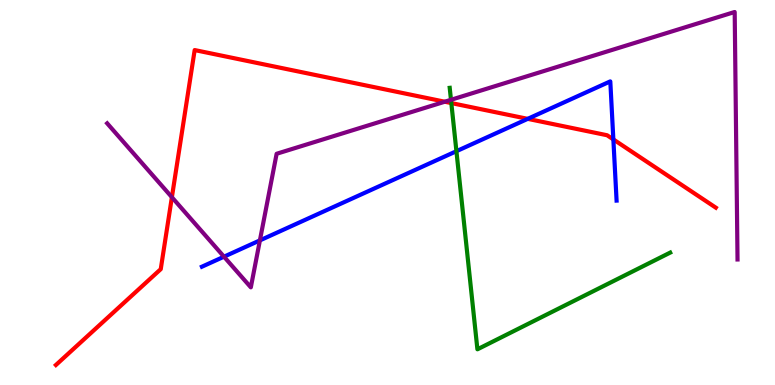[{'lines': ['blue', 'red'], 'intersections': [{'x': 6.81, 'y': 6.91}, {'x': 7.91, 'y': 6.38}]}, {'lines': ['green', 'red'], 'intersections': [{'x': 5.82, 'y': 7.32}]}, {'lines': ['purple', 'red'], 'intersections': [{'x': 2.22, 'y': 4.88}, {'x': 5.74, 'y': 7.36}]}, {'lines': ['blue', 'green'], 'intersections': [{'x': 5.89, 'y': 6.07}]}, {'lines': ['blue', 'purple'], 'intersections': [{'x': 2.89, 'y': 3.33}, {'x': 3.35, 'y': 3.76}]}, {'lines': ['green', 'purple'], 'intersections': [{'x': 5.82, 'y': 7.41}]}]